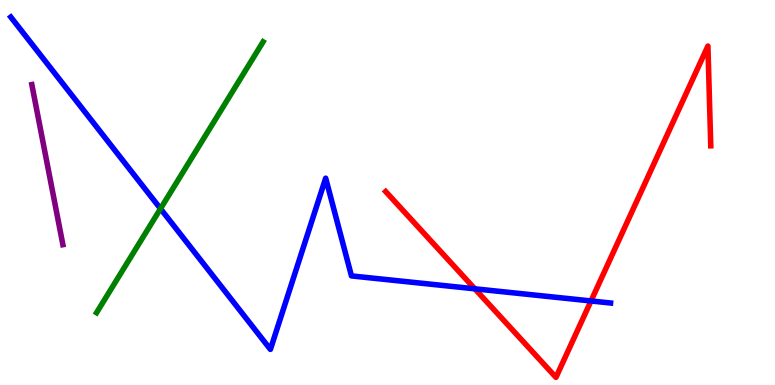[{'lines': ['blue', 'red'], 'intersections': [{'x': 6.13, 'y': 2.5}, {'x': 7.63, 'y': 2.18}]}, {'lines': ['green', 'red'], 'intersections': []}, {'lines': ['purple', 'red'], 'intersections': []}, {'lines': ['blue', 'green'], 'intersections': [{'x': 2.07, 'y': 4.58}]}, {'lines': ['blue', 'purple'], 'intersections': []}, {'lines': ['green', 'purple'], 'intersections': []}]